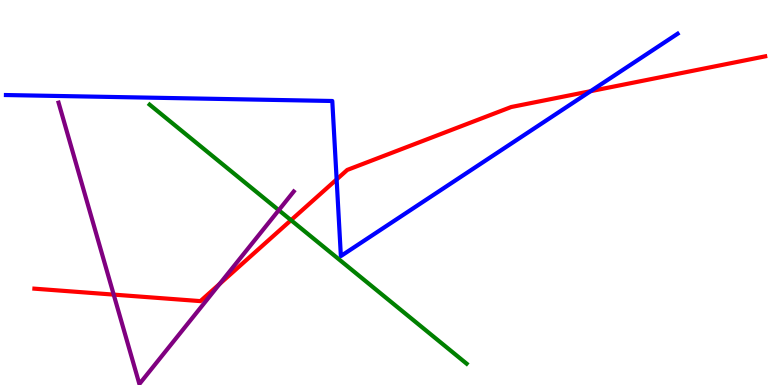[{'lines': ['blue', 'red'], 'intersections': [{'x': 4.34, 'y': 5.34}, {'x': 7.62, 'y': 7.63}]}, {'lines': ['green', 'red'], 'intersections': [{'x': 3.76, 'y': 4.28}]}, {'lines': ['purple', 'red'], 'intersections': [{'x': 1.47, 'y': 2.35}, {'x': 2.83, 'y': 2.62}]}, {'lines': ['blue', 'green'], 'intersections': []}, {'lines': ['blue', 'purple'], 'intersections': []}, {'lines': ['green', 'purple'], 'intersections': [{'x': 3.6, 'y': 4.54}]}]